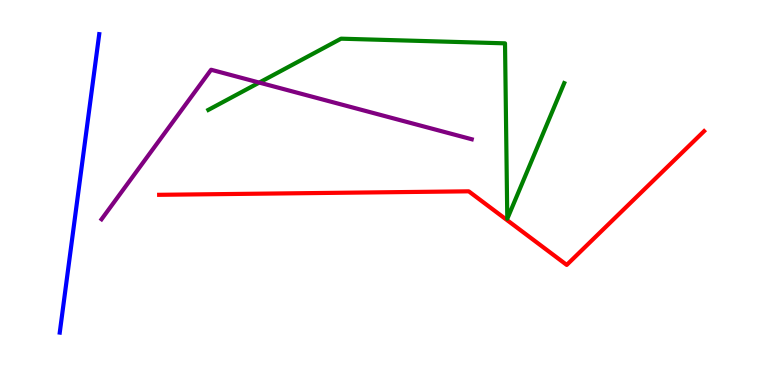[{'lines': ['blue', 'red'], 'intersections': []}, {'lines': ['green', 'red'], 'intersections': []}, {'lines': ['purple', 'red'], 'intersections': []}, {'lines': ['blue', 'green'], 'intersections': []}, {'lines': ['blue', 'purple'], 'intersections': []}, {'lines': ['green', 'purple'], 'intersections': [{'x': 3.35, 'y': 7.85}]}]